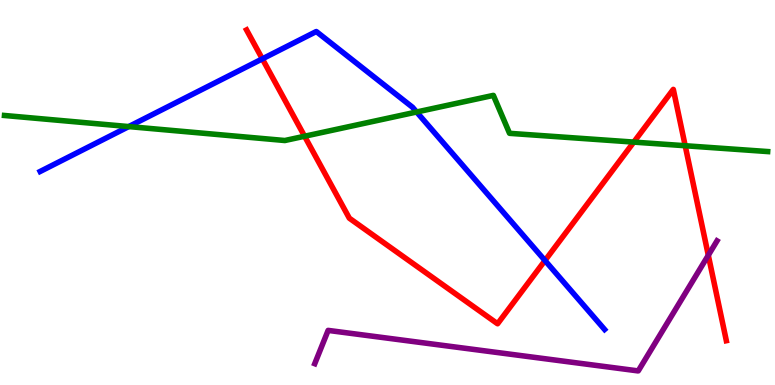[{'lines': ['blue', 'red'], 'intersections': [{'x': 3.39, 'y': 8.47}, {'x': 7.03, 'y': 3.23}]}, {'lines': ['green', 'red'], 'intersections': [{'x': 3.93, 'y': 6.46}, {'x': 8.18, 'y': 6.31}, {'x': 8.84, 'y': 6.21}]}, {'lines': ['purple', 'red'], 'intersections': [{'x': 9.14, 'y': 3.37}]}, {'lines': ['blue', 'green'], 'intersections': [{'x': 1.66, 'y': 6.71}, {'x': 5.38, 'y': 7.09}]}, {'lines': ['blue', 'purple'], 'intersections': []}, {'lines': ['green', 'purple'], 'intersections': []}]